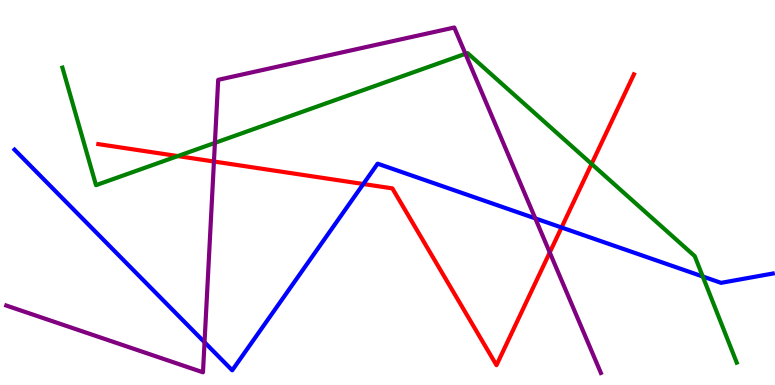[{'lines': ['blue', 'red'], 'intersections': [{'x': 4.69, 'y': 5.22}, {'x': 7.25, 'y': 4.09}]}, {'lines': ['green', 'red'], 'intersections': [{'x': 2.29, 'y': 5.95}, {'x': 7.63, 'y': 5.74}]}, {'lines': ['purple', 'red'], 'intersections': [{'x': 2.76, 'y': 5.8}, {'x': 7.09, 'y': 3.44}]}, {'lines': ['blue', 'green'], 'intersections': [{'x': 9.07, 'y': 2.82}]}, {'lines': ['blue', 'purple'], 'intersections': [{'x': 2.64, 'y': 1.11}, {'x': 6.91, 'y': 4.33}]}, {'lines': ['green', 'purple'], 'intersections': [{'x': 2.77, 'y': 6.29}, {'x': 6.01, 'y': 8.6}]}]